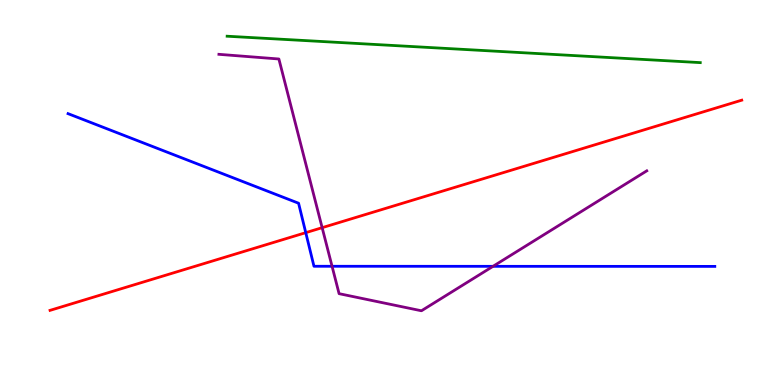[{'lines': ['blue', 'red'], 'intersections': [{'x': 3.95, 'y': 3.96}]}, {'lines': ['green', 'red'], 'intersections': []}, {'lines': ['purple', 'red'], 'intersections': [{'x': 4.16, 'y': 4.09}]}, {'lines': ['blue', 'green'], 'intersections': []}, {'lines': ['blue', 'purple'], 'intersections': [{'x': 4.28, 'y': 3.08}, {'x': 6.36, 'y': 3.08}]}, {'lines': ['green', 'purple'], 'intersections': []}]